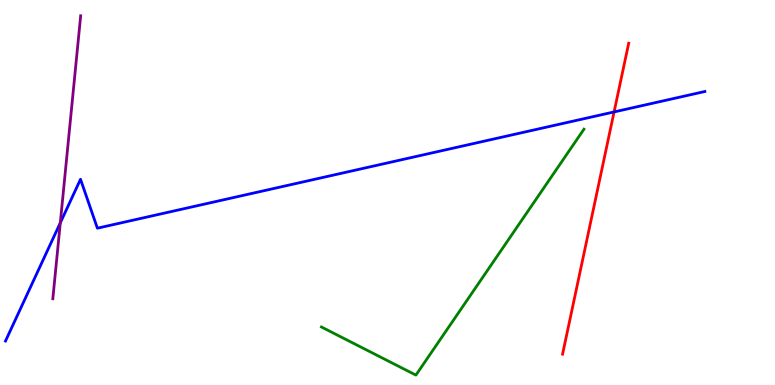[{'lines': ['blue', 'red'], 'intersections': [{'x': 7.92, 'y': 7.09}]}, {'lines': ['green', 'red'], 'intersections': []}, {'lines': ['purple', 'red'], 'intersections': []}, {'lines': ['blue', 'green'], 'intersections': []}, {'lines': ['blue', 'purple'], 'intersections': [{'x': 0.778, 'y': 4.21}]}, {'lines': ['green', 'purple'], 'intersections': []}]